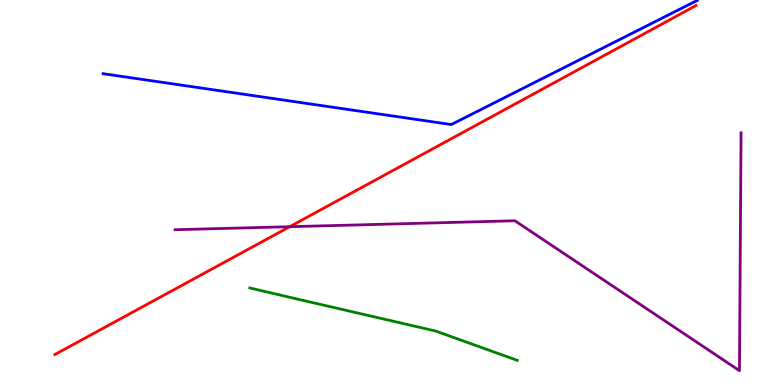[{'lines': ['blue', 'red'], 'intersections': []}, {'lines': ['green', 'red'], 'intersections': []}, {'lines': ['purple', 'red'], 'intersections': [{'x': 3.74, 'y': 4.11}]}, {'lines': ['blue', 'green'], 'intersections': []}, {'lines': ['blue', 'purple'], 'intersections': []}, {'lines': ['green', 'purple'], 'intersections': []}]